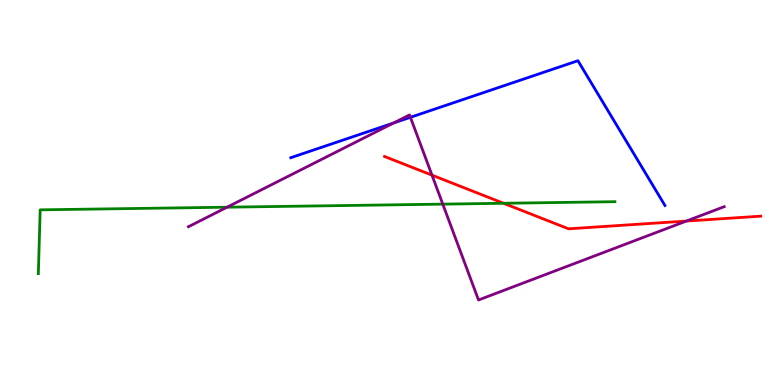[{'lines': ['blue', 'red'], 'intersections': []}, {'lines': ['green', 'red'], 'intersections': [{'x': 6.5, 'y': 4.72}]}, {'lines': ['purple', 'red'], 'intersections': [{'x': 5.57, 'y': 5.45}, {'x': 8.86, 'y': 4.26}]}, {'lines': ['blue', 'green'], 'intersections': []}, {'lines': ['blue', 'purple'], 'intersections': [{'x': 5.08, 'y': 6.81}, {'x': 5.3, 'y': 6.95}]}, {'lines': ['green', 'purple'], 'intersections': [{'x': 2.93, 'y': 4.62}, {'x': 5.71, 'y': 4.7}]}]